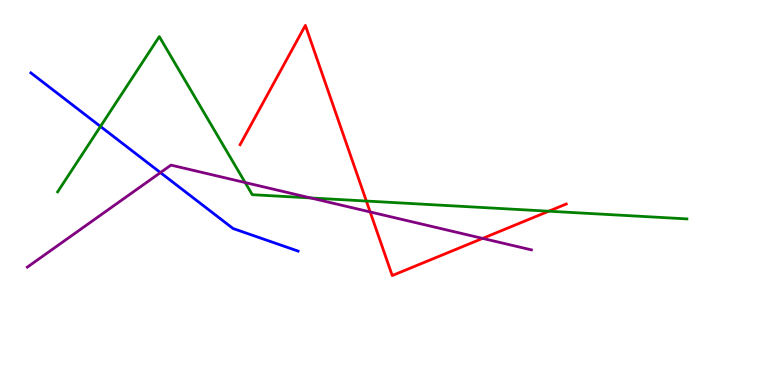[{'lines': ['blue', 'red'], 'intersections': []}, {'lines': ['green', 'red'], 'intersections': [{'x': 4.73, 'y': 4.78}, {'x': 7.08, 'y': 4.51}]}, {'lines': ['purple', 'red'], 'intersections': [{'x': 4.78, 'y': 4.49}, {'x': 6.23, 'y': 3.81}]}, {'lines': ['blue', 'green'], 'intersections': [{'x': 1.3, 'y': 6.72}]}, {'lines': ['blue', 'purple'], 'intersections': [{'x': 2.07, 'y': 5.52}]}, {'lines': ['green', 'purple'], 'intersections': [{'x': 3.16, 'y': 5.26}, {'x': 4.01, 'y': 4.86}]}]